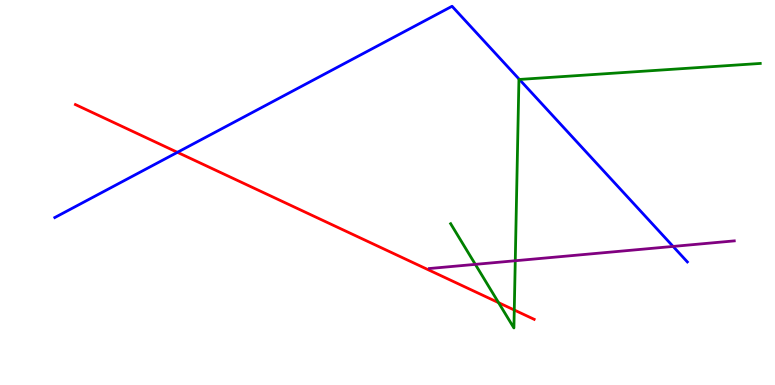[{'lines': ['blue', 'red'], 'intersections': [{'x': 2.29, 'y': 6.04}]}, {'lines': ['green', 'red'], 'intersections': [{'x': 6.43, 'y': 2.14}, {'x': 6.64, 'y': 1.95}]}, {'lines': ['purple', 'red'], 'intersections': []}, {'lines': ['blue', 'green'], 'intersections': [{'x': 6.7, 'y': 7.94}]}, {'lines': ['blue', 'purple'], 'intersections': [{'x': 8.69, 'y': 3.6}]}, {'lines': ['green', 'purple'], 'intersections': [{'x': 6.13, 'y': 3.13}, {'x': 6.65, 'y': 3.23}]}]